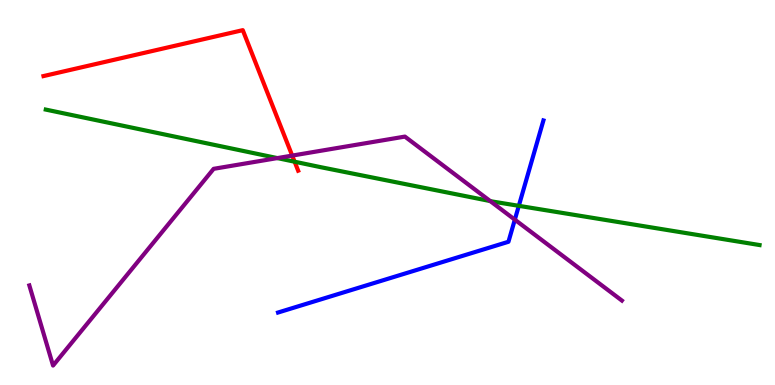[{'lines': ['blue', 'red'], 'intersections': []}, {'lines': ['green', 'red'], 'intersections': [{'x': 3.8, 'y': 5.8}]}, {'lines': ['purple', 'red'], 'intersections': [{'x': 3.77, 'y': 5.96}]}, {'lines': ['blue', 'green'], 'intersections': [{'x': 6.69, 'y': 4.65}]}, {'lines': ['blue', 'purple'], 'intersections': [{'x': 6.64, 'y': 4.29}]}, {'lines': ['green', 'purple'], 'intersections': [{'x': 3.58, 'y': 5.89}, {'x': 6.33, 'y': 4.78}]}]